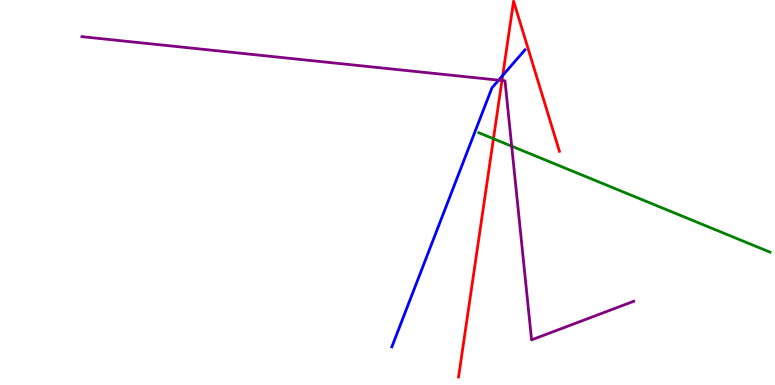[{'lines': ['blue', 'red'], 'intersections': [{'x': 6.49, 'y': 8.04}]}, {'lines': ['green', 'red'], 'intersections': [{'x': 6.37, 'y': 6.4}]}, {'lines': ['purple', 'red'], 'intersections': [{'x': 6.48, 'y': 7.91}]}, {'lines': ['blue', 'green'], 'intersections': []}, {'lines': ['blue', 'purple'], 'intersections': [{'x': 6.43, 'y': 7.92}]}, {'lines': ['green', 'purple'], 'intersections': [{'x': 6.6, 'y': 6.2}]}]